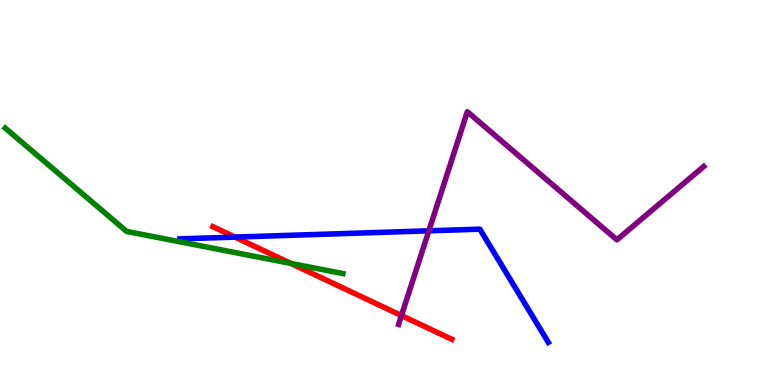[{'lines': ['blue', 'red'], 'intersections': [{'x': 3.03, 'y': 3.84}]}, {'lines': ['green', 'red'], 'intersections': [{'x': 3.75, 'y': 3.16}]}, {'lines': ['purple', 'red'], 'intersections': [{'x': 5.18, 'y': 1.8}]}, {'lines': ['blue', 'green'], 'intersections': []}, {'lines': ['blue', 'purple'], 'intersections': [{'x': 5.53, 'y': 4.0}]}, {'lines': ['green', 'purple'], 'intersections': []}]